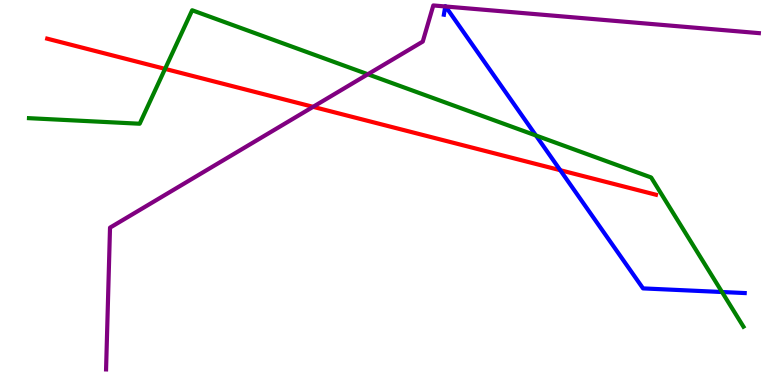[{'lines': ['blue', 'red'], 'intersections': [{'x': 7.23, 'y': 5.58}]}, {'lines': ['green', 'red'], 'intersections': [{'x': 2.13, 'y': 8.21}]}, {'lines': ['purple', 'red'], 'intersections': [{'x': 4.04, 'y': 7.23}]}, {'lines': ['blue', 'green'], 'intersections': [{'x': 6.92, 'y': 6.48}, {'x': 9.32, 'y': 2.42}]}, {'lines': ['blue', 'purple'], 'intersections': [{'x': 5.75, 'y': 9.83}, {'x': 5.75, 'y': 9.83}]}, {'lines': ['green', 'purple'], 'intersections': [{'x': 4.75, 'y': 8.07}]}]